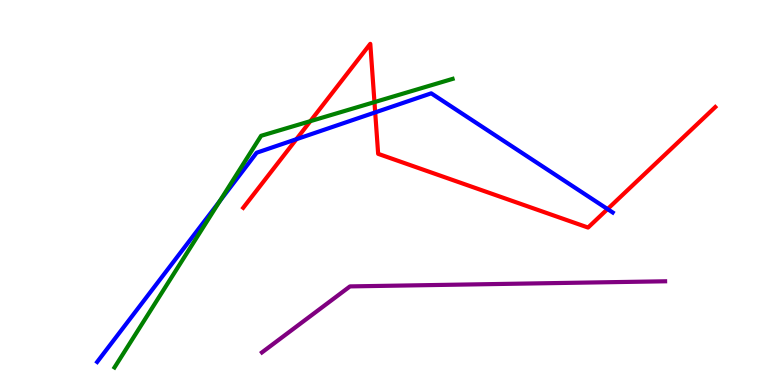[{'lines': ['blue', 'red'], 'intersections': [{'x': 3.82, 'y': 6.38}, {'x': 4.84, 'y': 7.08}, {'x': 7.84, 'y': 4.57}]}, {'lines': ['green', 'red'], 'intersections': [{'x': 4.0, 'y': 6.85}, {'x': 4.83, 'y': 7.35}]}, {'lines': ['purple', 'red'], 'intersections': []}, {'lines': ['blue', 'green'], 'intersections': [{'x': 2.84, 'y': 4.78}]}, {'lines': ['blue', 'purple'], 'intersections': []}, {'lines': ['green', 'purple'], 'intersections': []}]